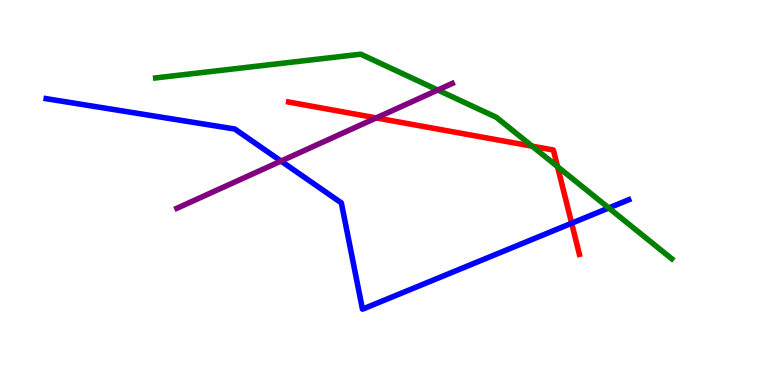[{'lines': ['blue', 'red'], 'intersections': [{'x': 7.38, 'y': 4.2}]}, {'lines': ['green', 'red'], 'intersections': [{'x': 6.87, 'y': 6.2}, {'x': 7.19, 'y': 5.67}]}, {'lines': ['purple', 'red'], 'intersections': [{'x': 4.85, 'y': 6.94}]}, {'lines': ['blue', 'green'], 'intersections': [{'x': 7.86, 'y': 4.6}]}, {'lines': ['blue', 'purple'], 'intersections': [{'x': 3.63, 'y': 5.82}]}, {'lines': ['green', 'purple'], 'intersections': [{'x': 5.65, 'y': 7.66}]}]